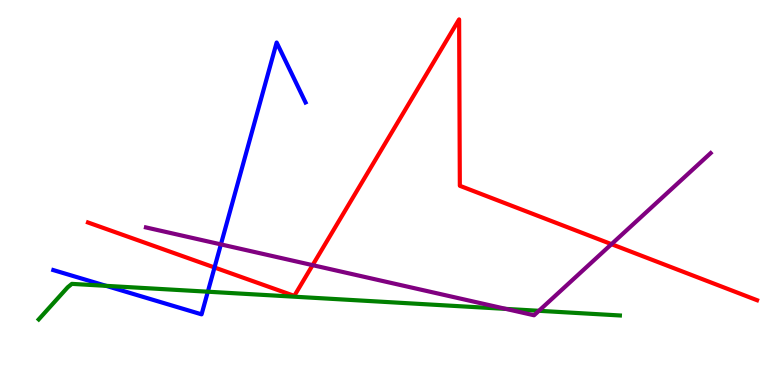[{'lines': ['blue', 'red'], 'intersections': [{'x': 2.77, 'y': 3.05}]}, {'lines': ['green', 'red'], 'intersections': []}, {'lines': ['purple', 'red'], 'intersections': [{'x': 4.03, 'y': 3.11}, {'x': 7.89, 'y': 3.66}]}, {'lines': ['blue', 'green'], 'intersections': [{'x': 1.37, 'y': 2.58}, {'x': 2.68, 'y': 2.42}]}, {'lines': ['blue', 'purple'], 'intersections': [{'x': 2.85, 'y': 3.65}]}, {'lines': ['green', 'purple'], 'intersections': [{'x': 6.53, 'y': 1.98}, {'x': 6.95, 'y': 1.93}]}]